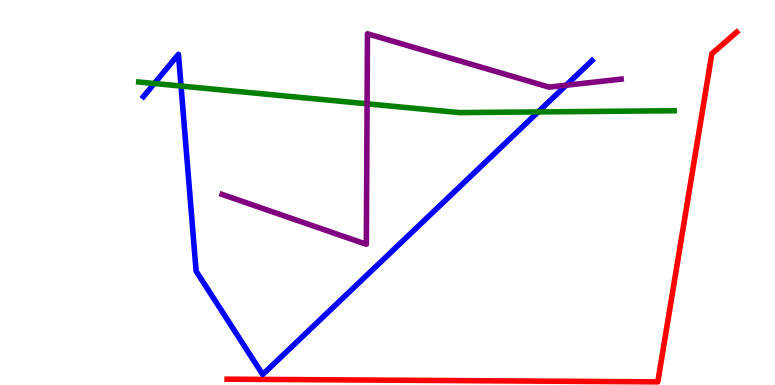[{'lines': ['blue', 'red'], 'intersections': []}, {'lines': ['green', 'red'], 'intersections': []}, {'lines': ['purple', 'red'], 'intersections': []}, {'lines': ['blue', 'green'], 'intersections': [{'x': 1.99, 'y': 7.83}, {'x': 2.34, 'y': 7.76}, {'x': 6.94, 'y': 7.09}]}, {'lines': ['blue', 'purple'], 'intersections': [{'x': 7.31, 'y': 7.79}]}, {'lines': ['green', 'purple'], 'intersections': [{'x': 4.74, 'y': 7.3}]}]